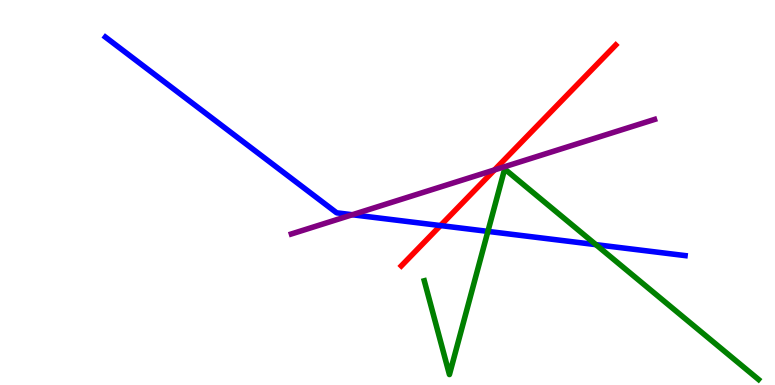[{'lines': ['blue', 'red'], 'intersections': [{'x': 5.68, 'y': 4.14}]}, {'lines': ['green', 'red'], 'intersections': []}, {'lines': ['purple', 'red'], 'intersections': [{'x': 6.38, 'y': 5.59}]}, {'lines': ['blue', 'green'], 'intersections': [{'x': 6.3, 'y': 3.99}, {'x': 7.69, 'y': 3.65}]}, {'lines': ['blue', 'purple'], 'intersections': [{'x': 4.55, 'y': 4.42}]}, {'lines': ['green', 'purple'], 'intersections': []}]